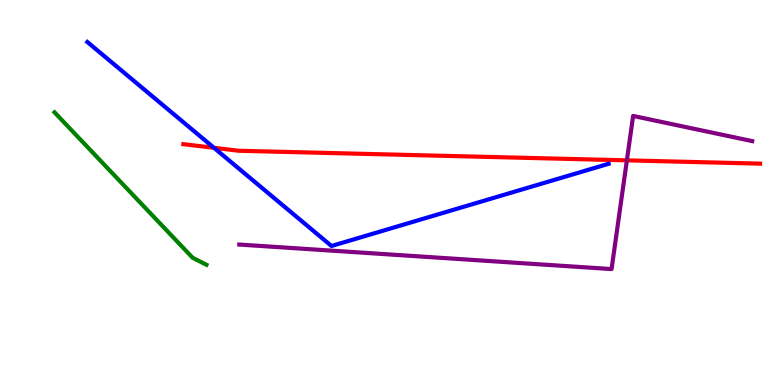[{'lines': ['blue', 'red'], 'intersections': [{'x': 2.76, 'y': 6.16}]}, {'lines': ['green', 'red'], 'intersections': []}, {'lines': ['purple', 'red'], 'intersections': [{'x': 8.09, 'y': 5.84}]}, {'lines': ['blue', 'green'], 'intersections': []}, {'lines': ['blue', 'purple'], 'intersections': []}, {'lines': ['green', 'purple'], 'intersections': []}]